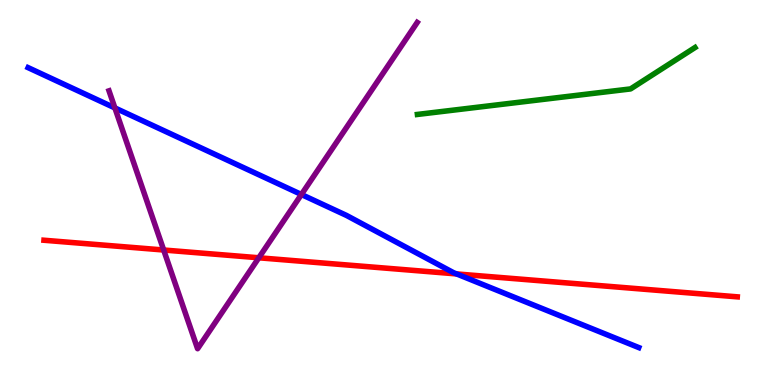[{'lines': ['blue', 'red'], 'intersections': [{'x': 5.89, 'y': 2.89}]}, {'lines': ['green', 'red'], 'intersections': []}, {'lines': ['purple', 'red'], 'intersections': [{'x': 2.11, 'y': 3.51}, {'x': 3.34, 'y': 3.3}]}, {'lines': ['blue', 'green'], 'intersections': []}, {'lines': ['blue', 'purple'], 'intersections': [{'x': 1.48, 'y': 7.2}, {'x': 3.89, 'y': 4.95}]}, {'lines': ['green', 'purple'], 'intersections': []}]